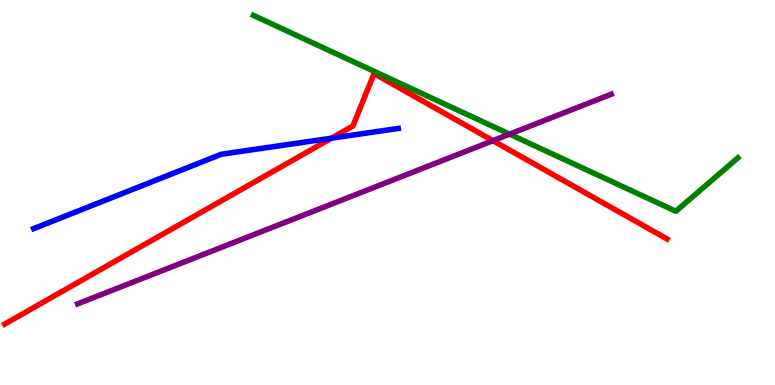[{'lines': ['blue', 'red'], 'intersections': [{'x': 4.28, 'y': 6.41}]}, {'lines': ['green', 'red'], 'intersections': []}, {'lines': ['purple', 'red'], 'intersections': [{'x': 6.36, 'y': 6.35}]}, {'lines': ['blue', 'green'], 'intersections': []}, {'lines': ['blue', 'purple'], 'intersections': []}, {'lines': ['green', 'purple'], 'intersections': [{'x': 6.58, 'y': 6.52}]}]